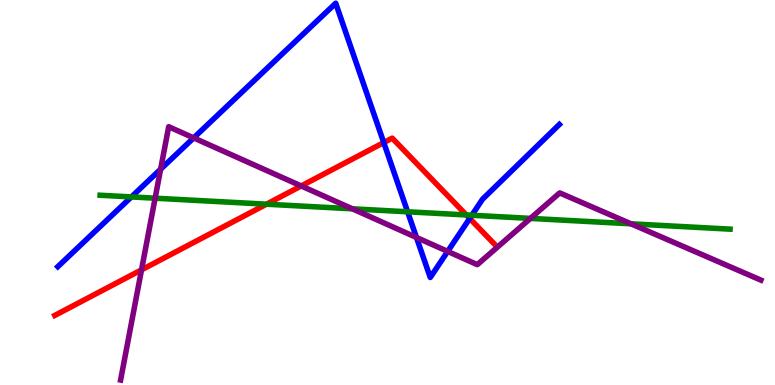[{'lines': ['blue', 'red'], 'intersections': [{'x': 4.95, 'y': 6.3}, {'x': 6.06, 'y': 4.33}]}, {'lines': ['green', 'red'], 'intersections': [{'x': 3.44, 'y': 4.7}, {'x': 6.02, 'y': 4.42}]}, {'lines': ['purple', 'red'], 'intersections': [{'x': 1.83, 'y': 2.99}, {'x': 3.89, 'y': 5.17}]}, {'lines': ['blue', 'green'], 'intersections': [{'x': 1.7, 'y': 4.89}, {'x': 5.26, 'y': 4.5}, {'x': 6.09, 'y': 4.41}]}, {'lines': ['blue', 'purple'], 'intersections': [{'x': 2.07, 'y': 5.6}, {'x': 2.5, 'y': 6.42}, {'x': 5.37, 'y': 3.83}, {'x': 5.78, 'y': 3.47}]}, {'lines': ['green', 'purple'], 'intersections': [{'x': 2.0, 'y': 4.85}, {'x': 4.55, 'y': 4.58}, {'x': 6.84, 'y': 4.33}, {'x': 8.14, 'y': 4.19}]}]